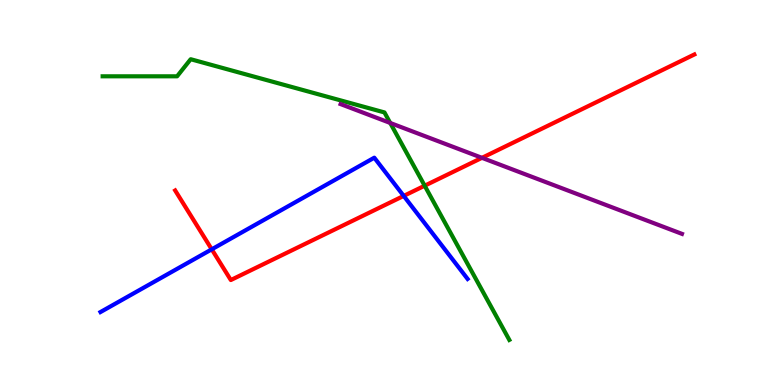[{'lines': ['blue', 'red'], 'intersections': [{'x': 2.73, 'y': 3.52}, {'x': 5.21, 'y': 4.91}]}, {'lines': ['green', 'red'], 'intersections': [{'x': 5.48, 'y': 5.18}]}, {'lines': ['purple', 'red'], 'intersections': [{'x': 6.22, 'y': 5.9}]}, {'lines': ['blue', 'green'], 'intersections': []}, {'lines': ['blue', 'purple'], 'intersections': []}, {'lines': ['green', 'purple'], 'intersections': [{'x': 5.04, 'y': 6.81}]}]